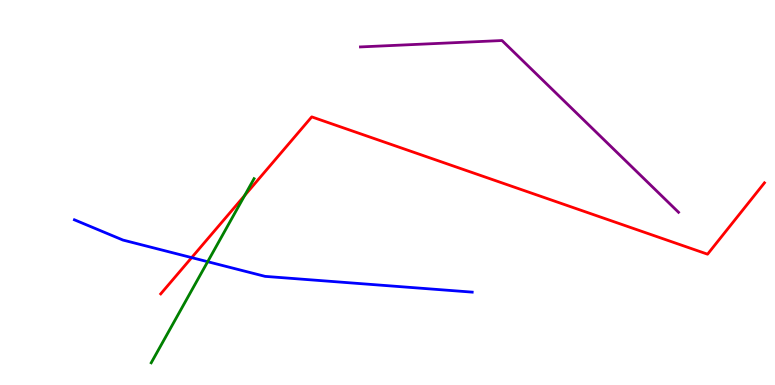[{'lines': ['blue', 'red'], 'intersections': [{'x': 2.47, 'y': 3.31}]}, {'lines': ['green', 'red'], 'intersections': [{'x': 3.16, 'y': 4.92}]}, {'lines': ['purple', 'red'], 'intersections': []}, {'lines': ['blue', 'green'], 'intersections': [{'x': 2.68, 'y': 3.2}]}, {'lines': ['blue', 'purple'], 'intersections': []}, {'lines': ['green', 'purple'], 'intersections': []}]